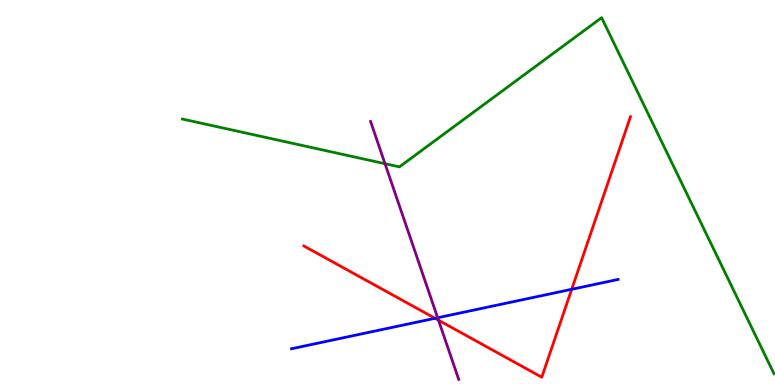[{'lines': ['blue', 'red'], 'intersections': [{'x': 5.61, 'y': 1.73}, {'x': 7.38, 'y': 2.49}]}, {'lines': ['green', 'red'], 'intersections': []}, {'lines': ['purple', 'red'], 'intersections': [{'x': 5.66, 'y': 1.68}]}, {'lines': ['blue', 'green'], 'intersections': []}, {'lines': ['blue', 'purple'], 'intersections': [{'x': 5.65, 'y': 1.75}]}, {'lines': ['green', 'purple'], 'intersections': [{'x': 4.97, 'y': 5.75}]}]